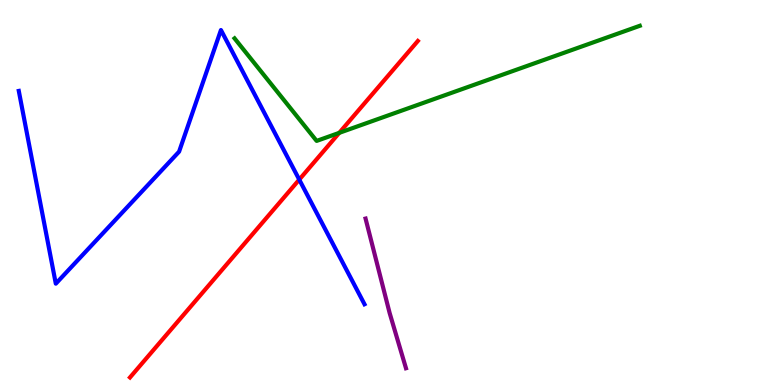[{'lines': ['blue', 'red'], 'intersections': [{'x': 3.86, 'y': 5.34}]}, {'lines': ['green', 'red'], 'intersections': [{'x': 4.38, 'y': 6.55}]}, {'lines': ['purple', 'red'], 'intersections': []}, {'lines': ['blue', 'green'], 'intersections': []}, {'lines': ['blue', 'purple'], 'intersections': []}, {'lines': ['green', 'purple'], 'intersections': []}]